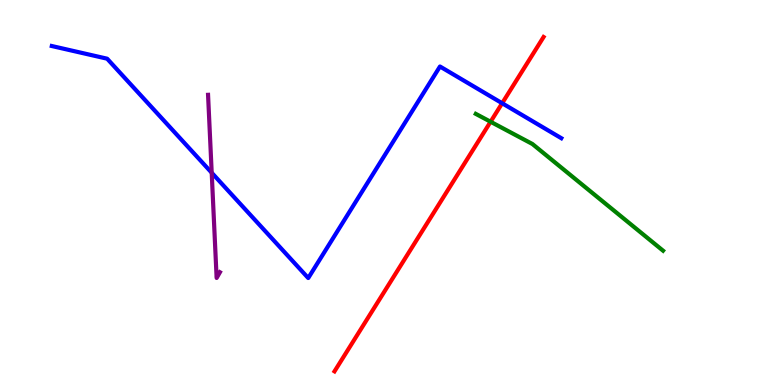[{'lines': ['blue', 'red'], 'intersections': [{'x': 6.48, 'y': 7.32}]}, {'lines': ['green', 'red'], 'intersections': [{'x': 6.33, 'y': 6.84}]}, {'lines': ['purple', 'red'], 'intersections': []}, {'lines': ['blue', 'green'], 'intersections': []}, {'lines': ['blue', 'purple'], 'intersections': [{'x': 2.73, 'y': 5.51}]}, {'lines': ['green', 'purple'], 'intersections': []}]